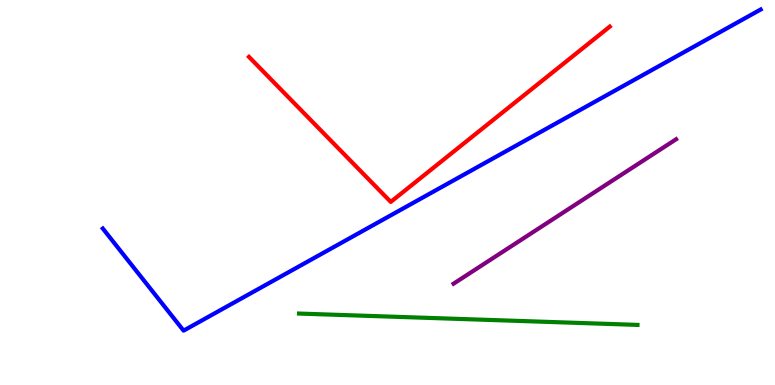[{'lines': ['blue', 'red'], 'intersections': []}, {'lines': ['green', 'red'], 'intersections': []}, {'lines': ['purple', 'red'], 'intersections': []}, {'lines': ['blue', 'green'], 'intersections': []}, {'lines': ['blue', 'purple'], 'intersections': []}, {'lines': ['green', 'purple'], 'intersections': []}]